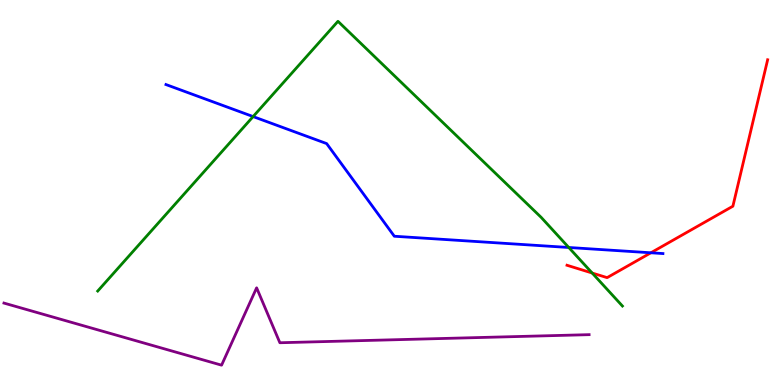[{'lines': ['blue', 'red'], 'intersections': [{'x': 8.4, 'y': 3.43}]}, {'lines': ['green', 'red'], 'intersections': [{'x': 7.64, 'y': 2.91}]}, {'lines': ['purple', 'red'], 'intersections': []}, {'lines': ['blue', 'green'], 'intersections': [{'x': 3.27, 'y': 6.97}, {'x': 7.34, 'y': 3.57}]}, {'lines': ['blue', 'purple'], 'intersections': []}, {'lines': ['green', 'purple'], 'intersections': []}]